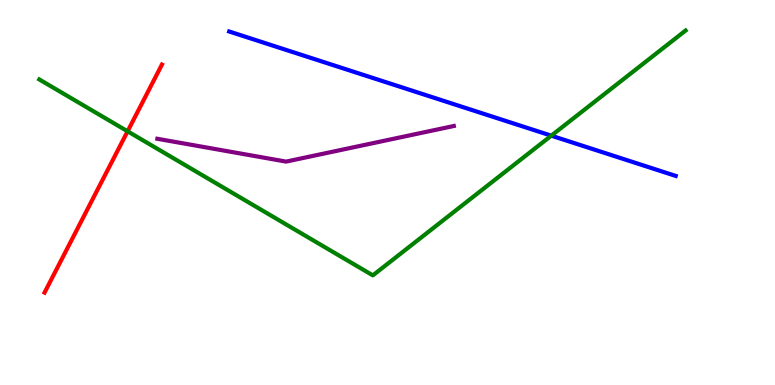[{'lines': ['blue', 'red'], 'intersections': []}, {'lines': ['green', 'red'], 'intersections': [{'x': 1.65, 'y': 6.59}]}, {'lines': ['purple', 'red'], 'intersections': []}, {'lines': ['blue', 'green'], 'intersections': [{'x': 7.11, 'y': 6.48}]}, {'lines': ['blue', 'purple'], 'intersections': []}, {'lines': ['green', 'purple'], 'intersections': []}]